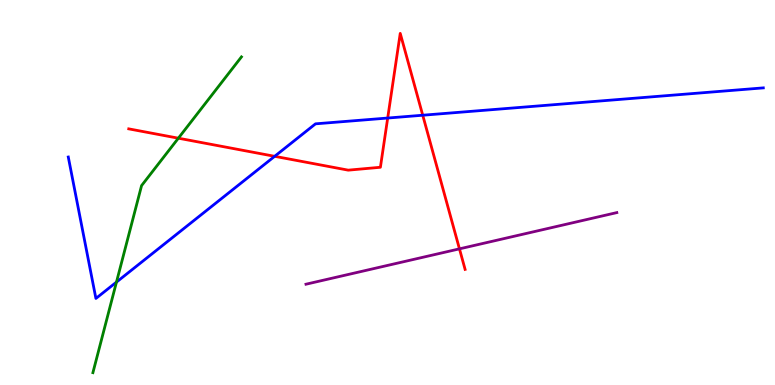[{'lines': ['blue', 'red'], 'intersections': [{'x': 3.54, 'y': 5.94}, {'x': 5.0, 'y': 6.93}, {'x': 5.45, 'y': 7.01}]}, {'lines': ['green', 'red'], 'intersections': [{'x': 2.3, 'y': 6.41}]}, {'lines': ['purple', 'red'], 'intersections': [{'x': 5.93, 'y': 3.54}]}, {'lines': ['blue', 'green'], 'intersections': [{'x': 1.5, 'y': 2.67}]}, {'lines': ['blue', 'purple'], 'intersections': []}, {'lines': ['green', 'purple'], 'intersections': []}]